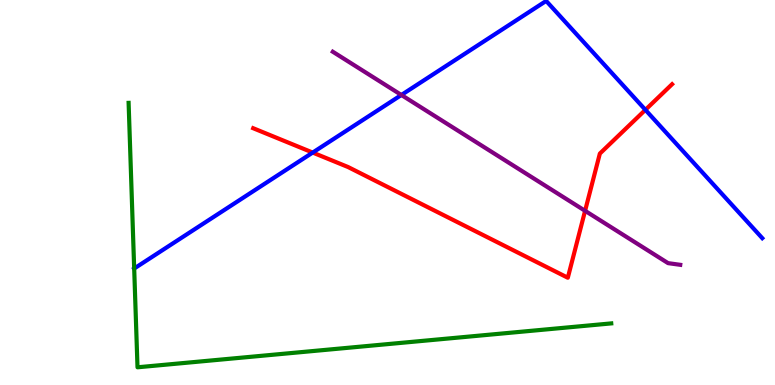[{'lines': ['blue', 'red'], 'intersections': [{'x': 4.03, 'y': 6.04}, {'x': 8.33, 'y': 7.15}]}, {'lines': ['green', 'red'], 'intersections': []}, {'lines': ['purple', 'red'], 'intersections': [{'x': 7.55, 'y': 4.52}]}, {'lines': ['blue', 'green'], 'intersections': [{'x': 1.73, 'y': 3.03}]}, {'lines': ['blue', 'purple'], 'intersections': [{'x': 5.18, 'y': 7.53}]}, {'lines': ['green', 'purple'], 'intersections': []}]